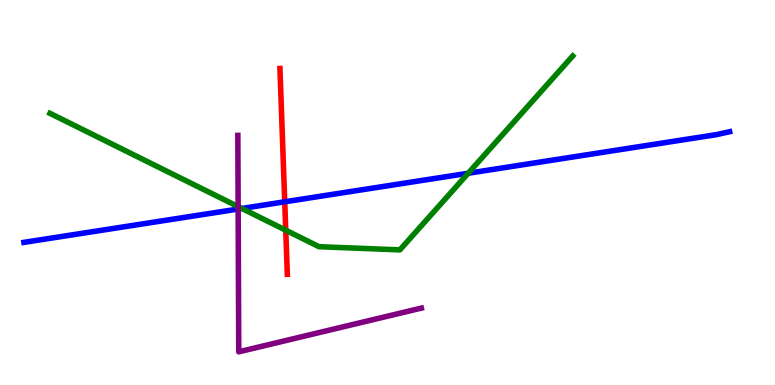[{'lines': ['blue', 'red'], 'intersections': [{'x': 3.67, 'y': 4.76}]}, {'lines': ['green', 'red'], 'intersections': [{'x': 3.69, 'y': 4.02}]}, {'lines': ['purple', 'red'], 'intersections': []}, {'lines': ['blue', 'green'], 'intersections': [{'x': 3.12, 'y': 4.59}, {'x': 6.04, 'y': 5.5}]}, {'lines': ['blue', 'purple'], 'intersections': [{'x': 3.07, 'y': 4.57}]}, {'lines': ['green', 'purple'], 'intersections': [{'x': 3.07, 'y': 4.63}]}]